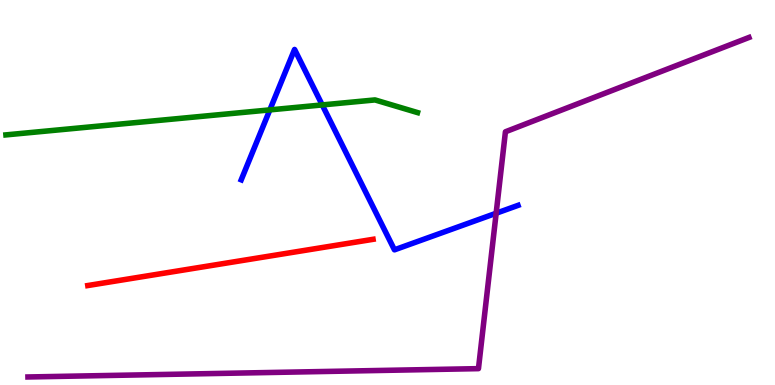[{'lines': ['blue', 'red'], 'intersections': []}, {'lines': ['green', 'red'], 'intersections': []}, {'lines': ['purple', 'red'], 'intersections': []}, {'lines': ['blue', 'green'], 'intersections': [{'x': 3.48, 'y': 7.15}, {'x': 4.16, 'y': 7.27}]}, {'lines': ['blue', 'purple'], 'intersections': [{'x': 6.4, 'y': 4.46}]}, {'lines': ['green', 'purple'], 'intersections': []}]